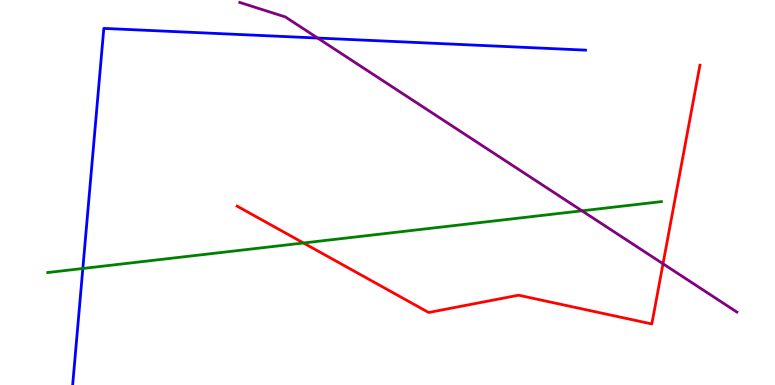[{'lines': ['blue', 'red'], 'intersections': []}, {'lines': ['green', 'red'], 'intersections': [{'x': 3.92, 'y': 3.69}]}, {'lines': ['purple', 'red'], 'intersections': [{'x': 8.56, 'y': 3.15}]}, {'lines': ['blue', 'green'], 'intersections': [{'x': 1.07, 'y': 3.03}]}, {'lines': ['blue', 'purple'], 'intersections': [{'x': 4.1, 'y': 9.01}]}, {'lines': ['green', 'purple'], 'intersections': [{'x': 7.51, 'y': 4.52}]}]